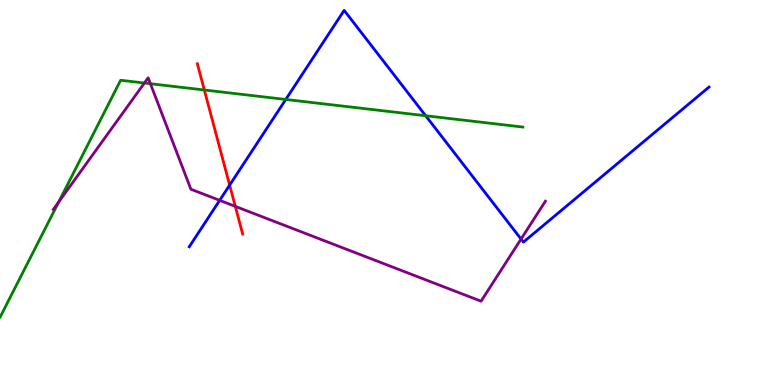[{'lines': ['blue', 'red'], 'intersections': [{'x': 2.96, 'y': 5.19}]}, {'lines': ['green', 'red'], 'intersections': [{'x': 2.64, 'y': 7.66}]}, {'lines': ['purple', 'red'], 'intersections': [{'x': 3.04, 'y': 4.64}]}, {'lines': ['blue', 'green'], 'intersections': [{'x': 3.69, 'y': 7.42}, {'x': 5.49, 'y': 6.99}]}, {'lines': ['blue', 'purple'], 'intersections': [{'x': 2.83, 'y': 4.8}, {'x': 6.72, 'y': 3.79}]}, {'lines': ['green', 'purple'], 'intersections': [{'x': 0.758, 'y': 4.75}, {'x': 1.86, 'y': 7.84}, {'x': 1.94, 'y': 7.83}]}]